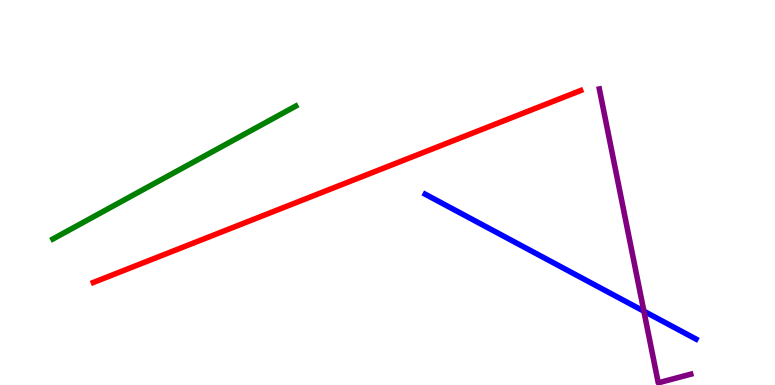[{'lines': ['blue', 'red'], 'intersections': []}, {'lines': ['green', 'red'], 'intersections': []}, {'lines': ['purple', 'red'], 'intersections': []}, {'lines': ['blue', 'green'], 'intersections': []}, {'lines': ['blue', 'purple'], 'intersections': [{'x': 8.31, 'y': 1.92}]}, {'lines': ['green', 'purple'], 'intersections': []}]